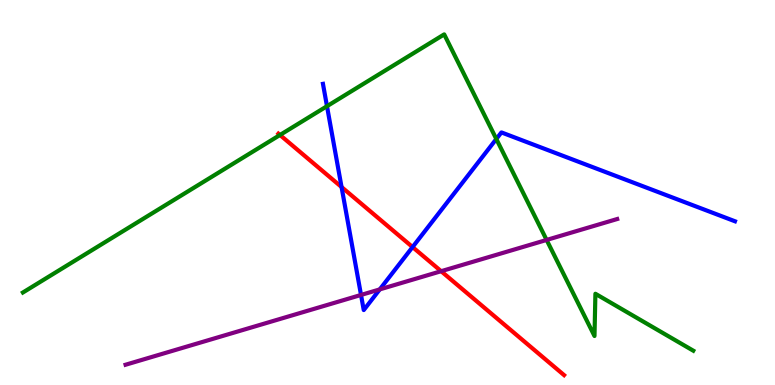[{'lines': ['blue', 'red'], 'intersections': [{'x': 4.41, 'y': 5.14}, {'x': 5.32, 'y': 3.58}]}, {'lines': ['green', 'red'], 'intersections': [{'x': 3.61, 'y': 6.49}]}, {'lines': ['purple', 'red'], 'intersections': [{'x': 5.69, 'y': 2.96}]}, {'lines': ['blue', 'green'], 'intersections': [{'x': 4.22, 'y': 7.24}, {'x': 6.4, 'y': 6.39}]}, {'lines': ['blue', 'purple'], 'intersections': [{'x': 4.66, 'y': 2.34}, {'x': 4.9, 'y': 2.48}]}, {'lines': ['green', 'purple'], 'intersections': [{'x': 7.05, 'y': 3.77}]}]